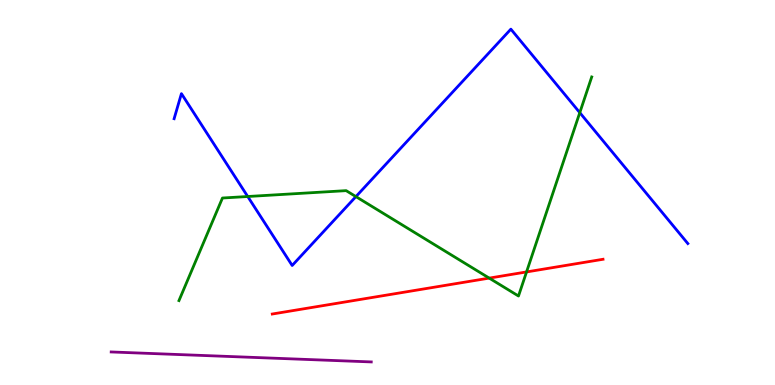[{'lines': ['blue', 'red'], 'intersections': []}, {'lines': ['green', 'red'], 'intersections': [{'x': 6.31, 'y': 2.78}, {'x': 6.79, 'y': 2.94}]}, {'lines': ['purple', 'red'], 'intersections': []}, {'lines': ['blue', 'green'], 'intersections': [{'x': 3.2, 'y': 4.9}, {'x': 4.59, 'y': 4.89}, {'x': 7.48, 'y': 7.07}]}, {'lines': ['blue', 'purple'], 'intersections': []}, {'lines': ['green', 'purple'], 'intersections': []}]